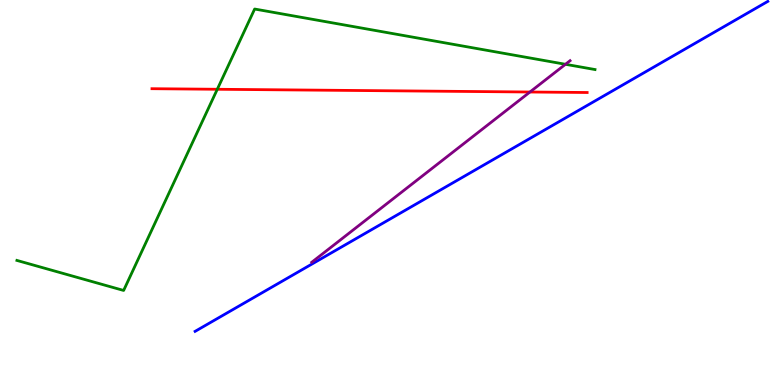[{'lines': ['blue', 'red'], 'intersections': []}, {'lines': ['green', 'red'], 'intersections': [{'x': 2.8, 'y': 7.68}]}, {'lines': ['purple', 'red'], 'intersections': [{'x': 6.84, 'y': 7.61}]}, {'lines': ['blue', 'green'], 'intersections': []}, {'lines': ['blue', 'purple'], 'intersections': []}, {'lines': ['green', 'purple'], 'intersections': [{'x': 7.3, 'y': 8.33}]}]